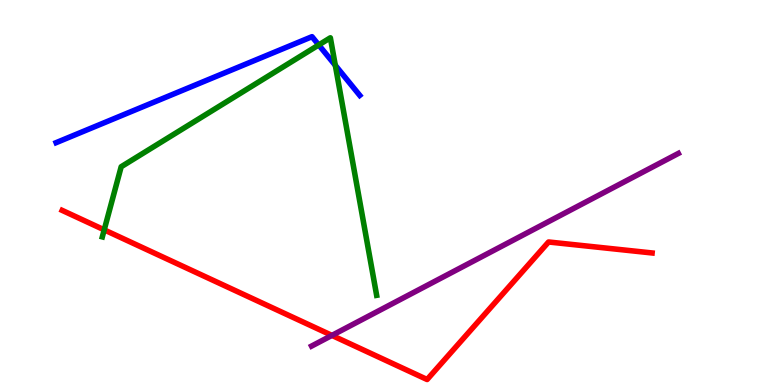[{'lines': ['blue', 'red'], 'intersections': []}, {'lines': ['green', 'red'], 'intersections': [{'x': 1.34, 'y': 4.03}]}, {'lines': ['purple', 'red'], 'intersections': [{'x': 4.28, 'y': 1.29}]}, {'lines': ['blue', 'green'], 'intersections': [{'x': 4.11, 'y': 8.83}, {'x': 4.33, 'y': 8.3}]}, {'lines': ['blue', 'purple'], 'intersections': []}, {'lines': ['green', 'purple'], 'intersections': []}]